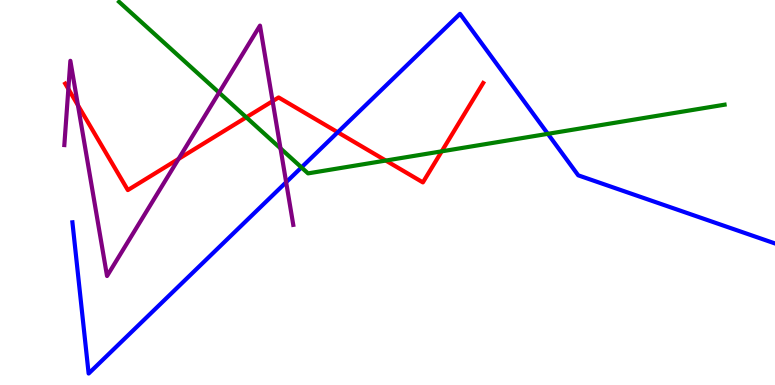[{'lines': ['blue', 'red'], 'intersections': [{'x': 4.36, 'y': 6.56}]}, {'lines': ['green', 'red'], 'intersections': [{'x': 3.18, 'y': 6.95}, {'x': 4.98, 'y': 5.83}, {'x': 5.7, 'y': 6.07}]}, {'lines': ['purple', 'red'], 'intersections': [{'x': 0.882, 'y': 7.69}, {'x': 1.01, 'y': 7.27}, {'x': 2.3, 'y': 5.87}, {'x': 3.52, 'y': 7.37}]}, {'lines': ['blue', 'green'], 'intersections': [{'x': 3.89, 'y': 5.65}, {'x': 7.07, 'y': 6.52}]}, {'lines': ['blue', 'purple'], 'intersections': [{'x': 3.69, 'y': 5.27}]}, {'lines': ['green', 'purple'], 'intersections': [{'x': 2.83, 'y': 7.59}, {'x': 3.62, 'y': 6.15}]}]